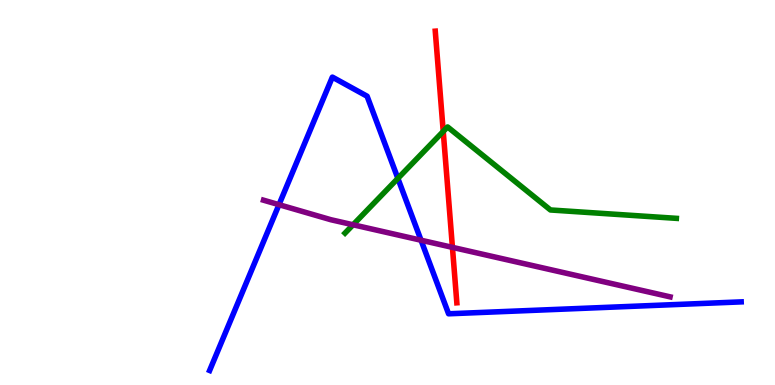[{'lines': ['blue', 'red'], 'intersections': []}, {'lines': ['green', 'red'], 'intersections': [{'x': 5.72, 'y': 6.59}]}, {'lines': ['purple', 'red'], 'intersections': [{'x': 5.84, 'y': 3.57}]}, {'lines': ['blue', 'green'], 'intersections': [{'x': 5.13, 'y': 5.37}]}, {'lines': ['blue', 'purple'], 'intersections': [{'x': 3.6, 'y': 4.68}, {'x': 5.43, 'y': 3.76}]}, {'lines': ['green', 'purple'], 'intersections': [{'x': 4.56, 'y': 4.16}]}]